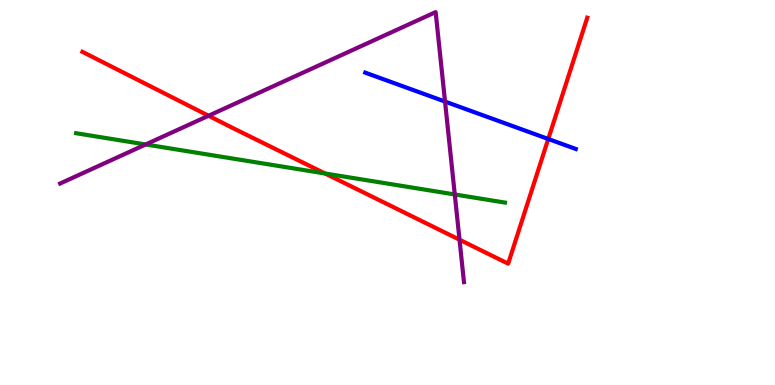[{'lines': ['blue', 'red'], 'intersections': [{'x': 7.07, 'y': 6.39}]}, {'lines': ['green', 'red'], 'intersections': [{'x': 4.19, 'y': 5.49}]}, {'lines': ['purple', 'red'], 'intersections': [{'x': 2.69, 'y': 6.99}, {'x': 5.93, 'y': 3.77}]}, {'lines': ['blue', 'green'], 'intersections': []}, {'lines': ['blue', 'purple'], 'intersections': [{'x': 5.74, 'y': 7.36}]}, {'lines': ['green', 'purple'], 'intersections': [{'x': 1.88, 'y': 6.25}, {'x': 5.87, 'y': 4.95}]}]